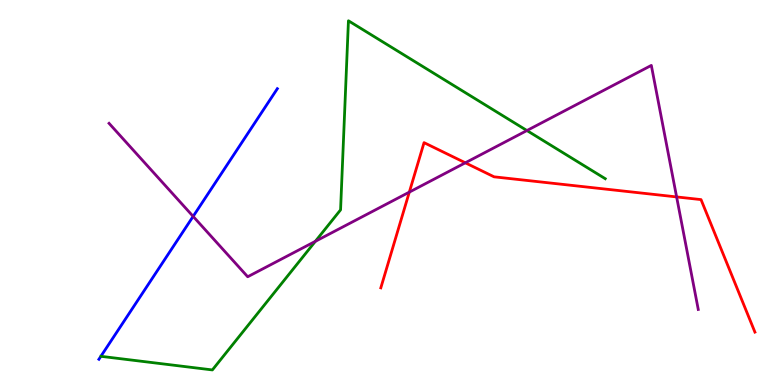[{'lines': ['blue', 'red'], 'intersections': []}, {'lines': ['green', 'red'], 'intersections': []}, {'lines': ['purple', 'red'], 'intersections': [{'x': 5.28, 'y': 5.01}, {'x': 6.0, 'y': 5.77}, {'x': 8.73, 'y': 4.89}]}, {'lines': ['blue', 'green'], 'intersections': []}, {'lines': ['blue', 'purple'], 'intersections': [{'x': 2.49, 'y': 4.38}]}, {'lines': ['green', 'purple'], 'intersections': [{'x': 4.07, 'y': 3.73}, {'x': 6.8, 'y': 6.61}]}]